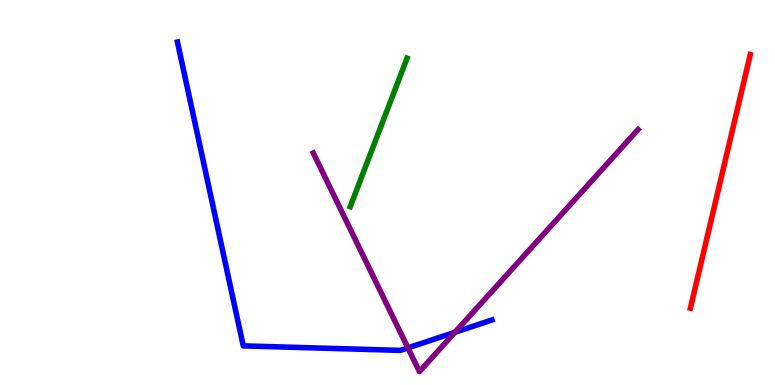[{'lines': ['blue', 'red'], 'intersections': []}, {'lines': ['green', 'red'], 'intersections': []}, {'lines': ['purple', 'red'], 'intersections': []}, {'lines': ['blue', 'green'], 'intersections': []}, {'lines': ['blue', 'purple'], 'intersections': [{'x': 5.26, 'y': 0.963}, {'x': 5.87, 'y': 1.37}]}, {'lines': ['green', 'purple'], 'intersections': []}]